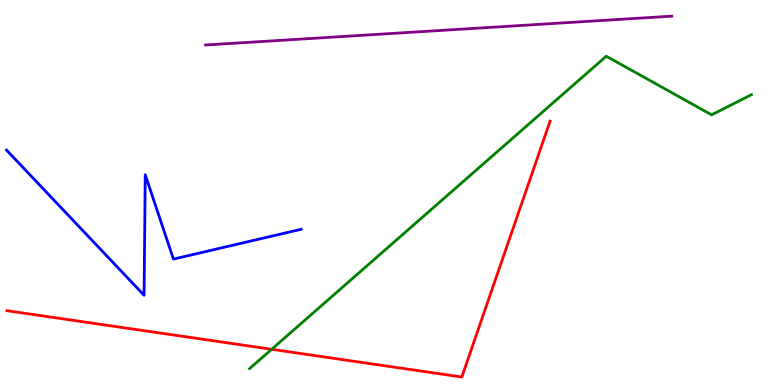[{'lines': ['blue', 'red'], 'intersections': []}, {'lines': ['green', 'red'], 'intersections': [{'x': 3.51, 'y': 0.927}]}, {'lines': ['purple', 'red'], 'intersections': []}, {'lines': ['blue', 'green'], 'intersections': []}, {'lines': ['blue', 'purple'], 'intersections': []}, {'lines': ['green', 'purple'], 'intersections': []}]